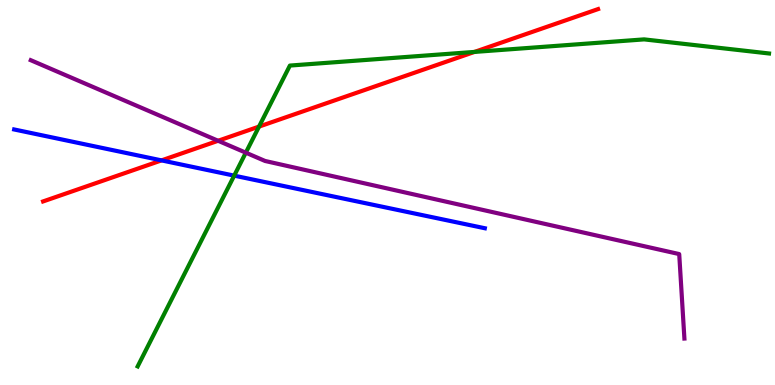[{'lines': ['blue', 'red'], 'intersections': [{'x': 2.08, 'y': 5.83}]}, {'lines': ['green', 'red'], 'intersections': [{'x': 3.34, 'y': 6.71}, {'x': 6.12, 'y': 8.65}]}, {'lines': ['purple', 'red'], 'intersections': [{'x': 2.81, 'y': 6.34}]}, {'lines': ['blue', 'green'], 'intersections': [{'x': 3.02, 'y': 5.44}]}, {'lines': ['blue', 'purple'], 'intersections': []}, {'lines': ['green', 'purple'], 'intersections': [{'x': 3.17, 'y': 6.03}]}]